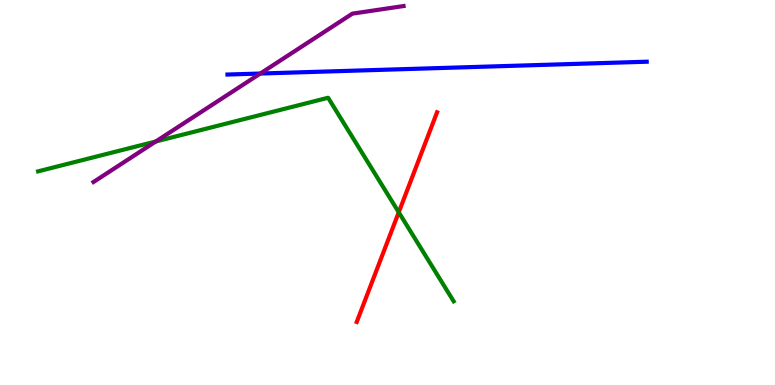[{'lines': ['blue', 'red'], 'intersections': []}, {'lines': ['green', 'red'], 'intersections': [{'x': 5.15, 'y': 4.49}]}, {'lines': ['purple', 'red'], 'intersections': []}, {'lines': ['blue', 'green'], 'intersections': []}, {'lines': ['blue', 'purple'], 'intersections': [{'x': 3.36, 'y': 8.09}]}, {'lines': ['green', 'purple'], 'intersections': [{'x': 2.01, 'y': 6.33}]}]